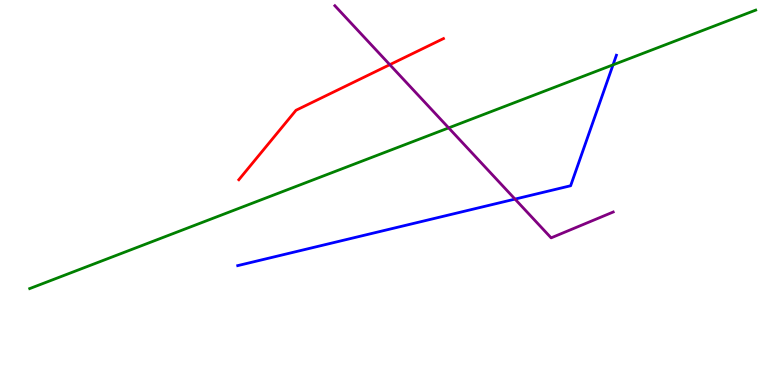[{'lines': ['blue', 'red'], 'intersections': []}, {'lines': ['green', 'red'], 'intersections': []}, {'lines': ['purple', 'red'], 'intersections': [{'x': 5.03, 'y': 8.32}]}, {'lines': ['blue', 'green'], 'intersections': [{'x': 7.91, 'y': 8.32}]}, {'lines': ['blue', 'purple'], 'intersections': [{'x': 6.65, 'y': 4.83}]}, {'lines': ['green', 'purple'], 'intersections': [{'x': 5.79, 'y': 6.68}]}]